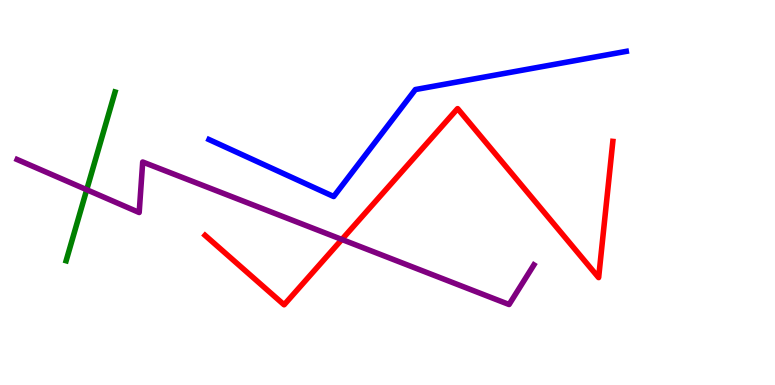[{'lines': ['blue', 'red'], 'intersections': []}, {'lines': ['green', 'red'], 'intersections': []}, {'lines': ['purple', 'red'], 'intersections': [{'x': 4.41, 'y': 3.78}]}, {'lines': ['blue', 'green'], 'intersections': []}, {'lines': ['blue', 'purple'], 'intersections': []}, {'lines': ['green', 'purple'], 'intersections': [{'x': 1.12, 'y': 5.07}]}]